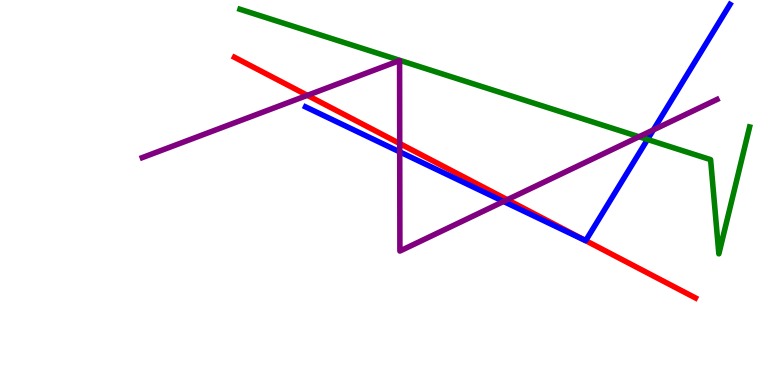[{'lines': ['blue', 'red'], 'intersections': [{'x': 7.56, 'y': 3.75}]}, {'lines': ['green', 'red'], 'intersections': []}, {'lines': ['purple', 'red'], 'intersections': [{'x': 3.97, 'y': 7.52}, {'x': 5.16, 'y': 6.27}, {'x': 6.55, 'y': 4.81}]}, {'lines': ['blue', 'green'], 'intersections': [{'x': 8.35, 'y': 6.38}]}, {'lines': ['blue', 'purple'], 'intersections': [{'x': 5.16, 'y': 6.06}, {'x': 6.5, 'y': 4.77}, {'x': 8.43, 'y': 6.63}]}, {'lines': ['green', 'purple'], 'intersections': [{'x': 8.25, 'y': 6.45}]}]